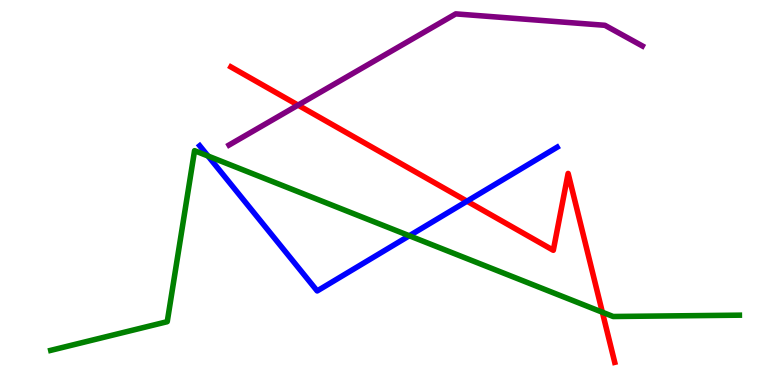[{'lines': ['blue', 'red'], 'intersections': [{'x': 6.03, 'y': 4.77}]}, {'lines': ['green', 'red'], 'intersections': [{'x': 7.77, 'y': 1.89}]}, {'lines': ['purple', 'red'], 'intersections': [{'x': 3.85, 'y': 7.27}]}, {'lines': ['blue', 'green'], 'intersections': [{'x': 2.68, 'y': 5.95}, {'x': 5.28, 'y': 3.88}]}, {'lines': ['blue', 'purple'], 'intersections': []}, {'lines': ['green', 'purple'], 'intersections': []}]